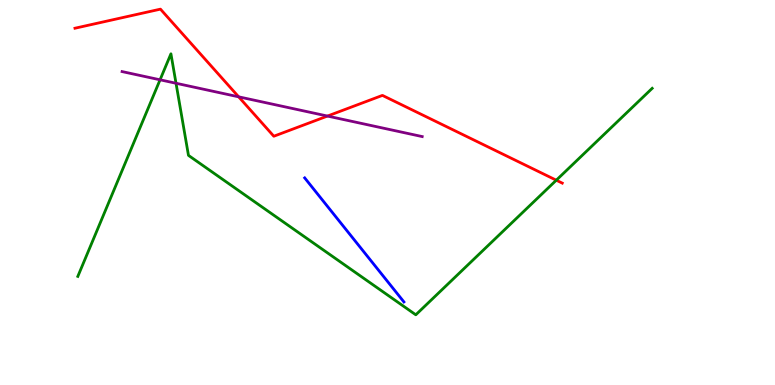[{'lines': ['blue', 'red'], 'intersections': []}, {'lines': ['green', 'red'], 'intersections': [{'x': 7.18, 'y': 5.32}]}, {'lines': ['purple', 'red'], 'intersections': [{'x': 3.08, 'y': 7.49}, {'x': 4.23, 'y': 6.99}]}, {'lines': ['blue', 'green'], 'intersections': []}, {'lines': ['blue', 'purple'], 'intersections': []}, {'lines': ['green', 'purple'], 'intersections': [{'x': 2.07, 'y': 7.93}, {'x': 2.27, 'y': 7.84}]}]